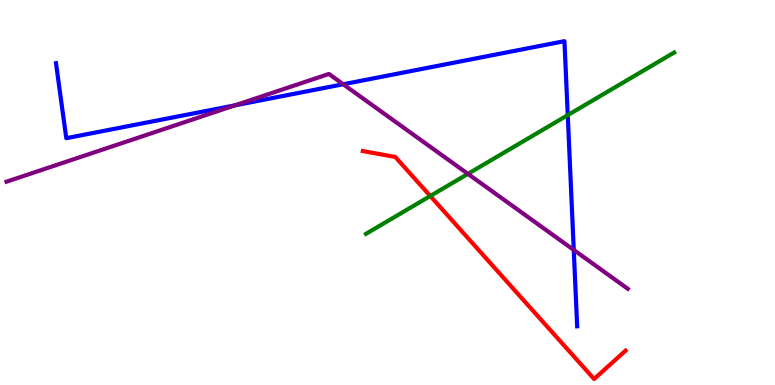[{'lines': ['blue', 'red'], 'intersections': []}, {'lines': ['green', 'red'], 'intersections': [{'x': 5.55, 'y': 4.91}]}, {'lines': ['purple', 'red'], 'intersections': []}, {'lines': ['blue', 'green'], 'intersections': [{'x': 7.33, 'y': 7.01}]}, {'lines': ['blue', 'purple'], 'intersections': [{'x': 3.03, 'y': 7.26}, {'x': 4.43, 'y': 7.81}, {'x': 7.4, 'y': 3.51}]}, {'lines': ['green', 'purple'], 'intersections': [{'x': 6.04, 'y': 5.48}]}]